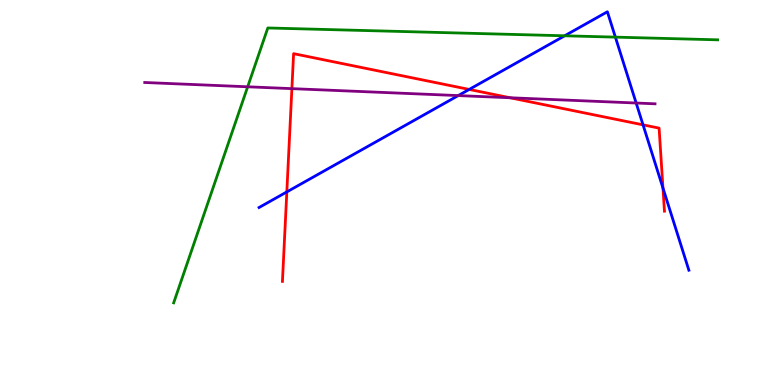[{'lines': ['blue', 'red'], 'intersections': [{'x': 3.7, 'y': 5.02}, {'x': 6.05, 'y': 7.68}, {'x': 8.3, 'y': 6.76}, {'x': 8.55, 'y': 5.12}]}, {'lines': ['green', 'red'], 'intersections': []}, {'lines': ['purple', 'red'], 'intersections': [{'x': 3.77, 'y': 7.7}, {'x': 6.58, 'y': 7.46}]}, {'lines': ['blue', 'green'], 'intersections': [{'x': 7.29, 'y': 9.07}, {'x': 7.94, 'y': 9.04}]}, {'lines': ['blue', 'purple'], 'intersections': [{'x': 5.91, 'y': 7.52}, {'x': 8.21, 'y': 7.32}]}, {'lines': ['green', 'purple'], 'intersections': [{'x': 3.2, 'y': 7.75}]}]